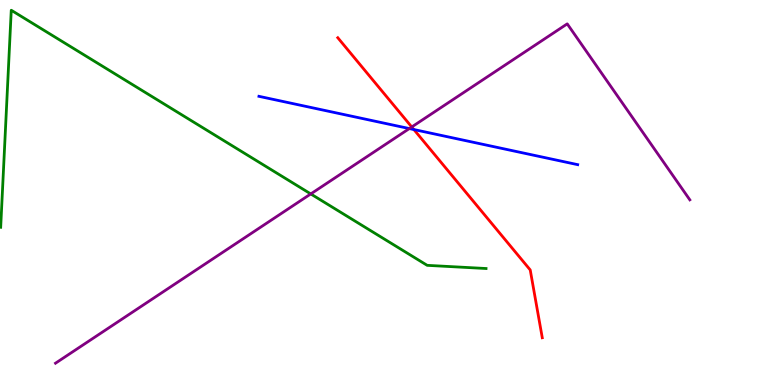[{'lines': ['blue', 'red'], 'intersections': [{'x': 5.34, 'y': 6.64}]}, {'lines': ['green', 'red'], 'intersections': []}, {'lines': ['purple', 'red'], 'intersections': [{'x': 5.31, 'y': 6.7}]}, {'lines': ['blue', 'green'], 'intersections': []}, {'lines': ['blue', 'purple'], 'intersections': [{'x': 5.28, 'y': 6.66}]}, {'lines': ['green', 'purple'], 'intersections': [{'x': 4.01, 'y': 4.96}]}]